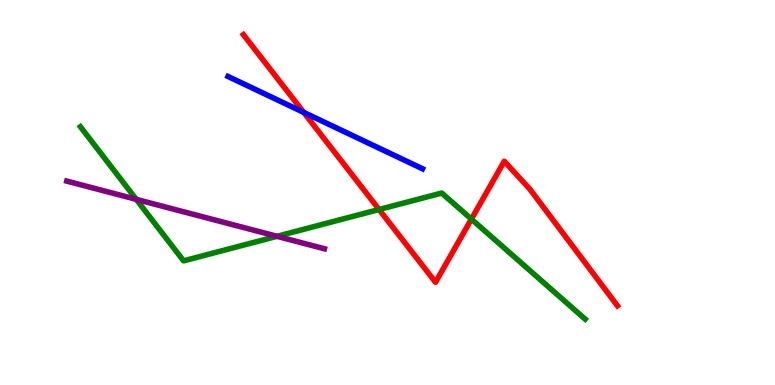[{'lines': ['blue', 'red'], 'intersections': [{'x': 3.92, 'y': 7.08}]}, {'lines': ['green', 'red'], 'intersections': [{'x': 4.89, 'y': 4.56}, {'x': 6.08, 'y': 4.31}]}, {'lines': ['purple', 'red'], 'intersections': []}, {'lines': ['blue', 'green'], 'intersections': []}, {'lines': ['blue', 'purple'], 'intersections': []}, {'lines': ['green', 'purple'], 'intersections': [{'x': 1.76, 'y': 4.82}, {'x': 3.57, 'y': 3.86}]}]